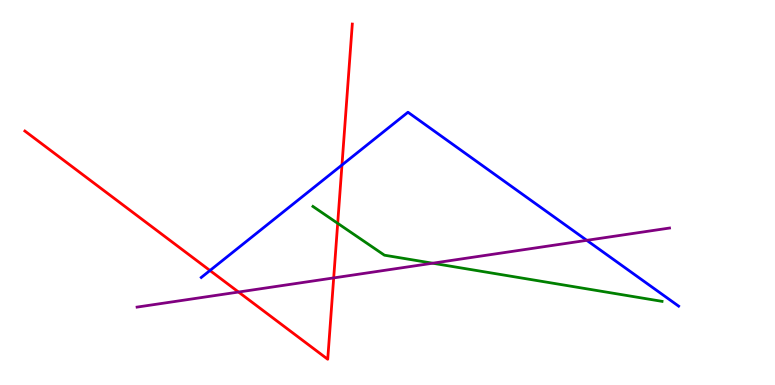[{'lines': ['blue', 'red'], 'intersections': [{'x': 2.71, 'y': 2.97}, {'x': 4.41, 'y': 5.71}]}, {'lines': ['green', 'red'], 'intersections': [{'x': 4.36, 'y': 4.2}]}, {'lines': ['purple', 'red'], 'intersections': [{'x': 3.08, 'y': 2.41}, {'x': 4.31, 'y': 2.78}]}, {'lines': ['blue', 'green'], 'intersections': []}, {'lines': ['blue', 'purple'], 'intersections': [{'x': 7.57, 'y': 3.76}]}, {'lines': ['green', 'purple'], 'intersections': [{'x': 5.58, 'y': 3.16}]}]